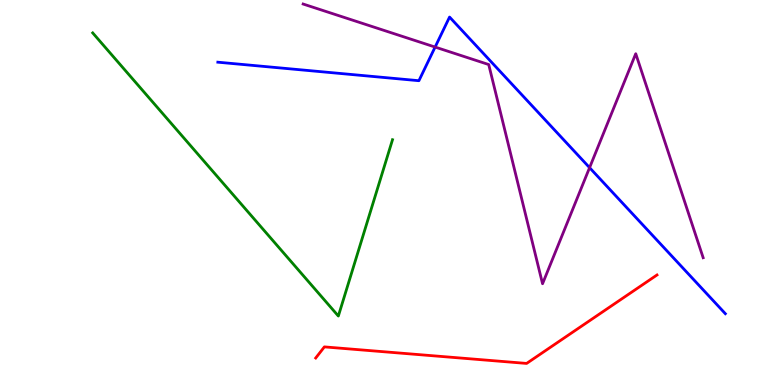[{'lines': ['blue', 'red'], 'intersections': []}, {'lines': ['green', 'red'], 'intersections': []}, {'lines': ['purple', 'red'], 'intersections': []}, {'lines': ['blue', 'green'], 'intersections': []}, {'lines': ['blue', 'purple'], 'intersections': [{'x': 5.61, 'y': 8.78}, {'x': 7.61, 'y': 5.65}]}, {'lines': ['green', 'purple'], 'intersections': []}]